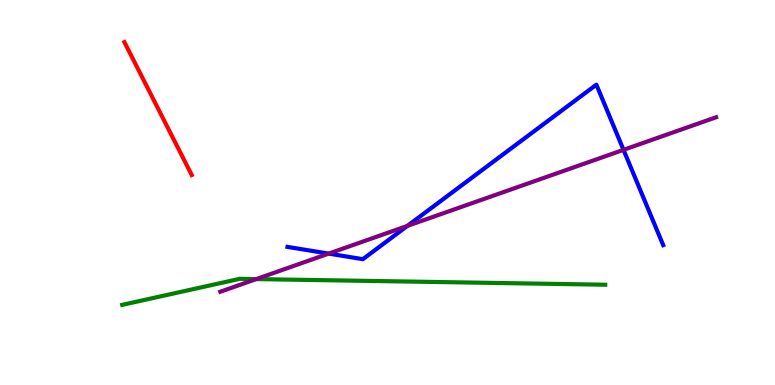[{'lines': ['blue', 'red'], 'intersections': []}, {'lines': ['green', 'red'], 'intersections': []}, {'lines': ['purple', 'red'], 'intersections': []}, {'lines': ['blue', 'green'], 'intersections': []}, {'lines': ['blue', 'purple'], 'intersections': [{'x': 4.24, 'y': 3.41}, {'x': 5.26, 'y': 4.13}, {'x': 8.05, 'y': 6.11}]}, {'lines': ['green', 'purple'], 'intersections': [{'x': 3.31, 'y': 2.75}]}]